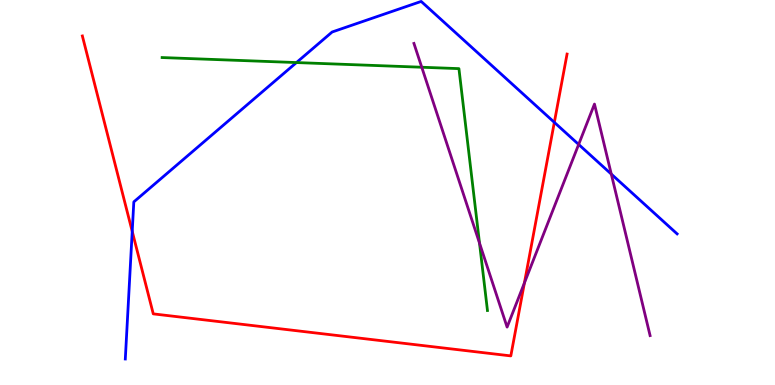[{'lines': ['blue', 'red'], 'intersections': [{'x': 1.71, 'y': 3.99}, {'x': 7.15, 'y': 6.82}]}, {'lines': ['green', 'red'], 'intersections': []}, {'lines': ['purple', 'red'], 'intersections': [{'x': 6.77, 'y': 2.65}]}, {'lines': ['blue', 'green'], 'intersections': [{'x': 3.83, 'y': 8.37}]}, {'lines': ['blue', 'purple'], 'intersections': [{'x': 7.47, 'y': 6.25}, {'x': 7.89, 'y': 5.48}]}, {'lines': ['green', 'purple'], 'intersections': [{'x': 5.44, 'y': 8.25}, {'x': 6.19, 'y': 3.69}]}]